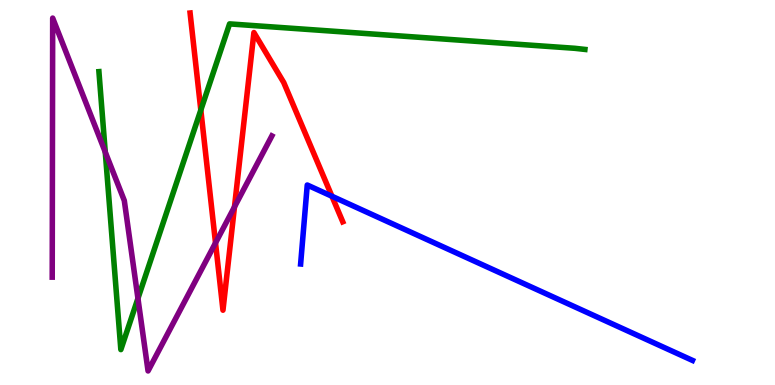[{'lines': ['blue', 'red'], 'intersections': [{'x': 4.28, 'y': 4.9}]}, {'lines': ['green', 'red'], 'intersections': [{'x': 2.59, 'y': 7.14}]}, {'lines': ['purple', 'red'], 'intersections': [{'x': 2.78, 'y': 3.69}, {'x': 3.03, 'y': 4.63}]}, {'lines': ['blue', 'green'], 'intersections': []}, {'lines': ['blue', 'purple'], 'intersections': []}, {'lines': ['green', 'purple'], 'intersections': [{'x': 1.36, 'y': 6.05}, {'x': 1.78, 'y': 2.25}]}]